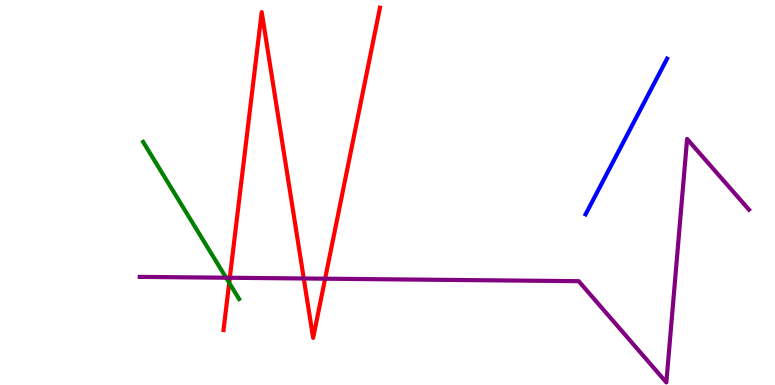[{'lines': ['blue', 'red'], 'intersections': []}, {'lines': ['green', 'red'], 'intersections': [{'x': 2.96, 'y': 2.65}]}, {'lines': ['purple', 'red'], 'intersections': [{'x': 2.97, 'y': 2.79}, {'x': 3.92, 'y': 2.77}, {'x': 4.2, 'y': 2.76}]}, {'lines': ['blue', 'green'], 'intersections': []}, {'lines': ['blue', 'purple'], 'intersections': []}, {'lines': ['green', 'purple'], 'intersections': [{'x': 2.92, 'y': 2.79}]}]